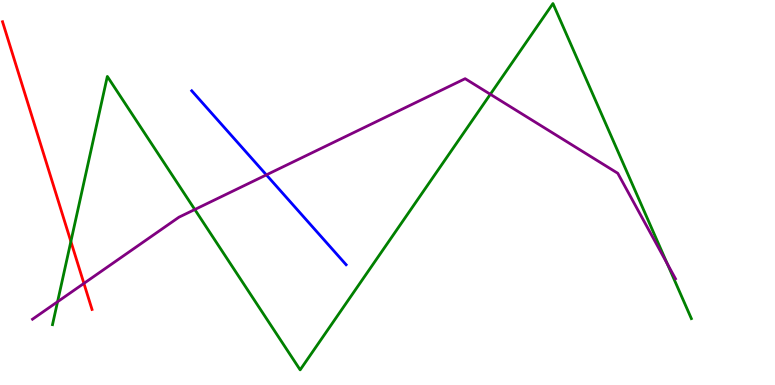[{'lines': ['blue', 'red'], 'intersections': []}, {'lines': ['green', 'red'], 'intersections': [{'x': 0.914, 'y': 3.73}]}, {'lines': ['purple', 'red'], 'intersections': [{'x': 1.08, 'y': 2.64}]}, {'lines': ['blue', 'green'], 'intersections': []}, {'lines': ['blue', 'purple'], 'intersections': [{'x': 3.44, 'y': 5.46}]}, {'lines': ['green', 'purple'], 'intersections': [{'x': 0.743, 'y': 2.16}, {'x': 2.51, 'y': 4.56}, {'x': 6.33, 'y': 7.55}, {'x': 8.61, 'y': 3.15}]}]